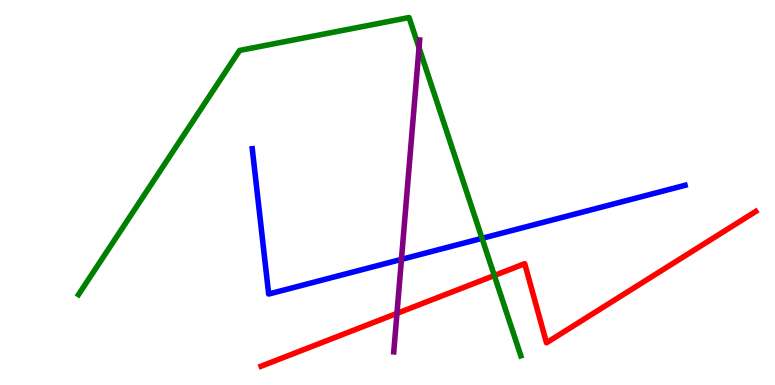[{'lines': ['blue', 'red'], 'intersections': []}, {'lines': ['green', 'red'], 'intersections': [{'x': 6.38, 'y': 2.84}]}, {'lines': ['purple', 'red'], 'intersections': [{'x': 5.12, 'y': 1.86}]}, {'lines': ['blue', 'green'], 'intersections': [{'x': 6.22, 'y': 3.81}]}, {'lines': ['blue', 'purple'], 'intersections': [{'x': 5.18, 'y': 3.26}]}, {'lines': ['green', 'purple'], 'intersections': [{'x': 5.41, 'y': 8.76}]}]